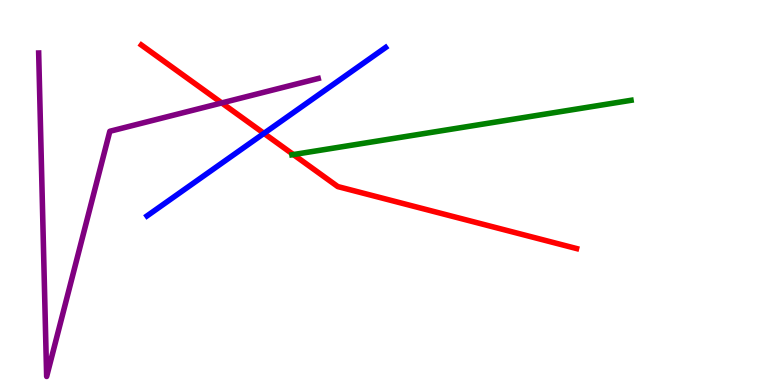[{'lines': ['blue', 'red'], 'intersections': [{'x': 3.41, 'y': 6.54}]}, {'lines': ['green', 'red'], 'intersections': [{'x': 3.79, 'y': 5.99}]}, {'lines': ['purple', 'red'], 'intersections': [{'x': 2.86, 'y': 7.33}]}, {'lines': ['blue', 'green'], 'intersections': []}, {'lines': ['blue', 'purple'], 'intersections': []}, {'lines': ['green', 'purple'], 'intersections': []}]